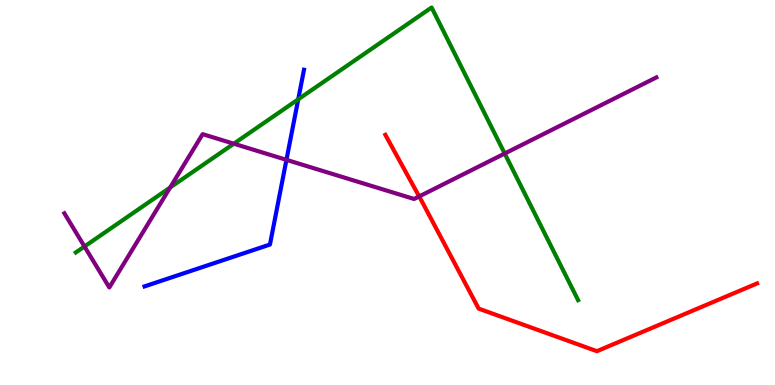[{'lines': ['blue', 'red'], 'intersections': []}, {'lines': ['green', 'red'], 'intersections': []}, {'lines': ['purple', 'red'], 'intersections': [{'x': 5.41, 'y': 4.9}]}, {'lines': ['blue', 'green'], 'intersections': [{'x': 3.85, 'y': 7.42}]}, {'lines': ['blue', 'purple'], 'intersections': [{'x': 3.7, 'y': 5.85}]}, {'lines': ['green', 'purple'], 'intersections': [{'x': 1.09, 'y': 3.6}, {'x': 2.2, 'y': 5.13}, {'x': 3.02, 'y': 6.27}, {'x': 6.51, 'y': 6.01}]}]